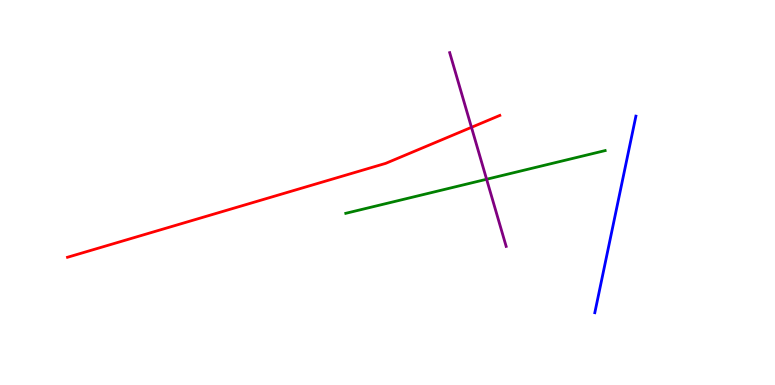[{'lines': ['blue', 'red'], 'intersections': []}, {'lines': ['green', 'red'], 'intersections': []}, {'lines': ['purple', 'red'], 'intersections': [{'x': 6.08, 'y': 6.69}]}, {'lines': ['blue', 'green'], 'intersections': []}, {'lines': ['blue', 'purple'], 'intersections': []}, {'lines': ['green', 'purple'], 'intersections': [{'x': 6.28, 'y': 5.34}]}]